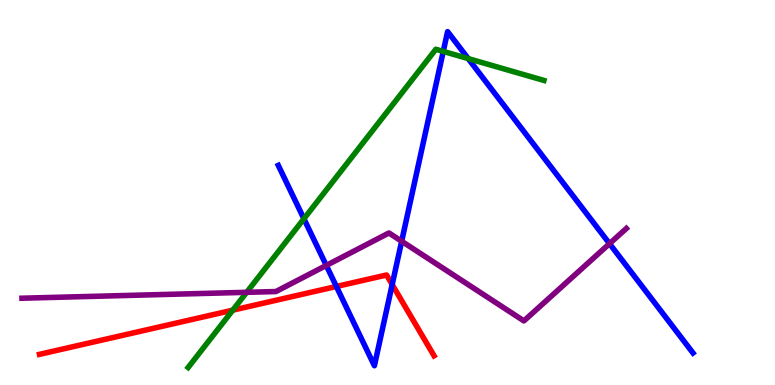[{'lines': ['blue', 'red'], 'intersections': [{'x': 4.34, 'y': 2.56}, {'x': 5.06, 'y': 2.61}]}, {'lines': ['green', 'red'], 'intersections': [{'x': 3.0, 'y': 1.94}]}, {'lines': ['purple', 'red'], 'intersections': []}, {'lines': ['blue', 'green'], 'intersections': [{'x': 3.92, 'y': 4.32}, {'x': 5.72, 'y': 8.66}, {'x': 6.04, 'y': 8.48}]}, {'lines': ['blue', 'purple'], 'intersections': [{'x': 4.21, 'y': 3.11}, {'x': 5.18, 'y': 3.73}, {'x': 7.86, 'y': 3.67}]}, {'lines': ['green', 'purple'], 'intersections': [{'x': 3.18, 'y': 2.41}]}]